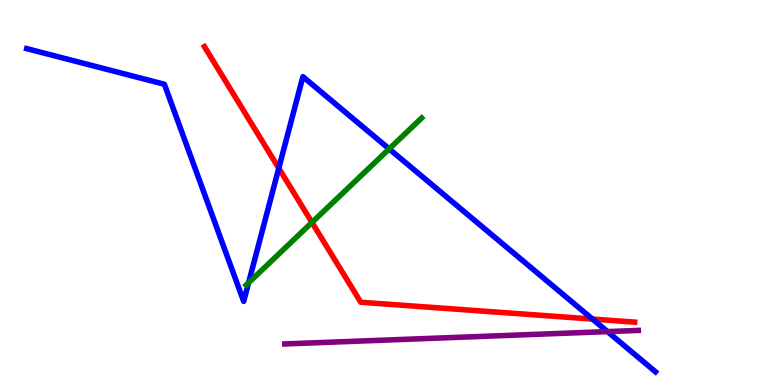[{'lines': ['blue', 'red'], 'intersections': [{'x': 3.6, 'y': 5.63}, {'x': 7.65, 'y': 1.71}]}, {'lines': ['green', 'red'], 'intersections': [{'x': 4.03, 'y': 4.22}]}, {'lines': ['purple', 'red'], 'intersections': []}, {'lines': ['blue', 'green'], 'intersections': [{'x': 3.21, 'y': 2.66}, {'x': 5.02, 'y': 6.13}]}, {'lines': ['blue', 'purple'], 'intersections': [{'x': 7.84, 'y': 1.39}]}, {'lines': ['green', 'purple'], 'intersections': []}]